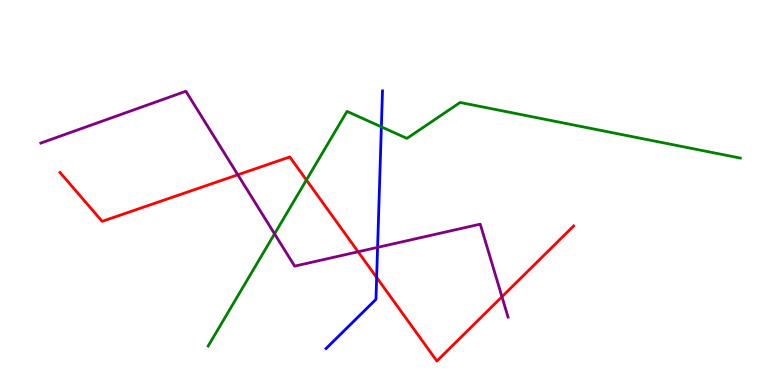[{'lines': ['blue', 'red'], 'intersections': [{'x': 4.86, 'y': 2.79}]}, {'lines': ['green', 'red'], 'intersections': [{'x': 3.95, 'y': 5.32}]}, {'lines': ['purple', 'red'], 'intersections': [{'x': 3.07, 'y': 5.46}, {'x': 4.62, 'y': 3.46}, {'x': 6.48, 'y': 2.29}]}, {'lines': ['blue', 'green'], 'intersections': [{'x': 4.92, 'y': 6.7}]}, {'lines': ['blue', 'purple'], 'intersections': [{'x': 4.87, 'y': 3.57}]}, {'lines': ['green', 'purple'], 'intersections': [{'x': 3.54, 'y': 3.93}]}]